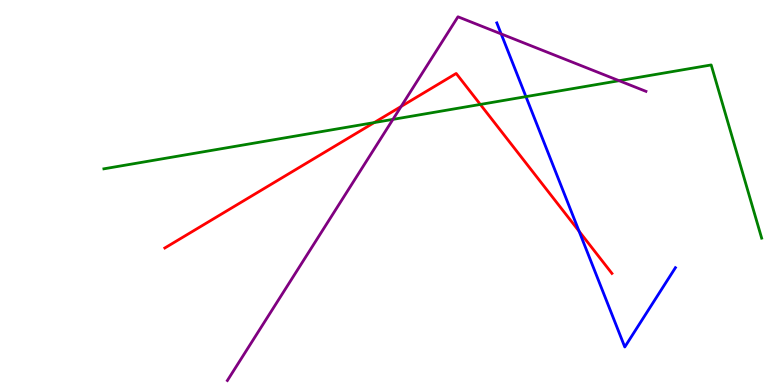[{'lines': ['blue', 'red'], 'intersections': [{'x': 7.47, 'y': 3.99}]}, {'lines': ['green', 'red'], 'intersections': [{'x': 4.83, 'y': 6.82}, {'x': 6.2, 'y': 7.29}]}, {'lines': ['purple', 'red'], 'intersections': [{'x': 5.18, 'y': 7.23}]}, {'lines': ['blue', 'green'], 'intersections': [{'x': 6.79, 'y': 7.49}]}, {'lines': ['blue', 'purple'], 'intersections': [{'x': 6.47, 'y': 9.12}]}, {'lines': ['green', 'purple'], 'intersections': [{'x': 5.07, 'y': 6.9}, {'x': 7.99, 'y': 7.9}]}]